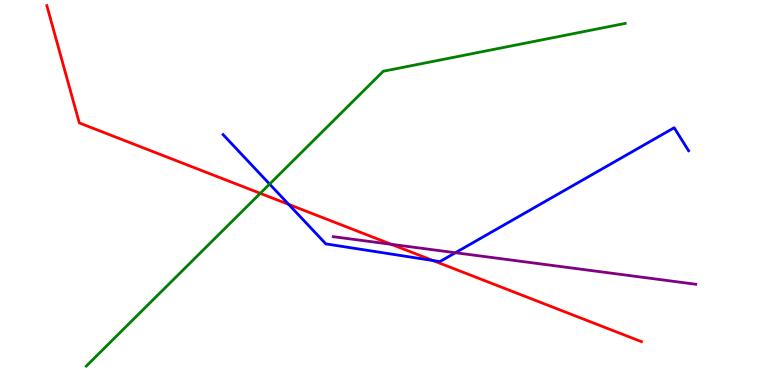[{'lines': ['blue', 'red'], 'intersections': [{'x': 3.73, 'y': 4.69}, {'x': 5.59, 'y': 3.23}]}, {'lines': ['green', 'red'], 'intersections': [{'x': 3.36, 'y': 4.98}]}, {'lines': ['purple', 'red'], 'intersections': [{'x': 5.05, 'y': 3.65}]}, {'lines': ['blue', 'green'], 'intersections': [{'x': 3.48, 'y': 5.22}]}, {'lines': ['blue', 'purple'], 'intersections': [{'x': 5.88, 'y': 3.44}]}, {'lines': ['green', 'purple'], 'intersections': []}]